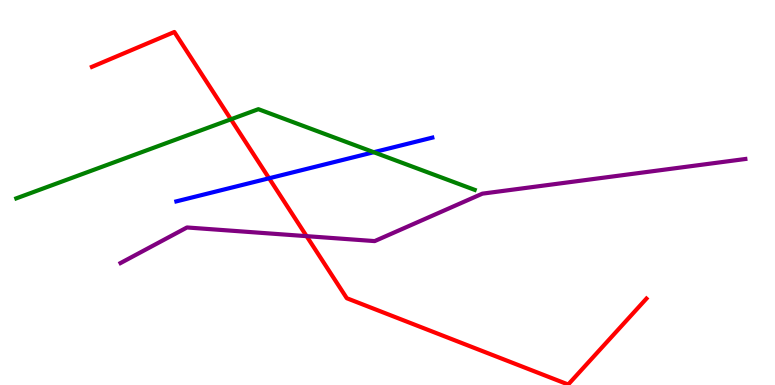[{'lines': ['blue', 'red'], 'intersections': [{'x': 3.47, 'y': 5.37}]}, {'lines': ['green', 'red'], 'intersections': [{'x': 2.98, 'y': 6.9}]}, {'lines': ['purple', 'red'], 'intersections': [{'x': 3.96, 'y': 3.87}]}, {'lines': ['blue', 'green'], 'intersections': [{'x': 4.82, 'y': 6.05}]}, {'lines': ['blue', 'purple'], 'intersections': []}, {'lines': ['green', 'purple'], 'intersections': []}]